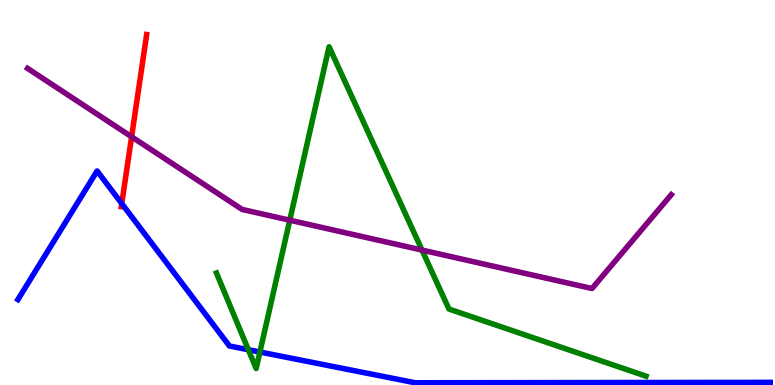[{'lines': ['blue', 'red'], 'intersections': [{'x': 1.57, 'y': 4.71}]}, {'lines': ['green', 'red'], 'intersections': []}, {'lines': ['purple', 'red'], 'intersections': [{'x': 1.7, 'y': 6.45}]}, {'lines': ['blue', 'green'], 'intersections': [{'x': 3.2, 'y': 0.916}, {'x': 3.35, 'y': 0.857}]}, {'lines': ['blue', 'purple'], 'intersections': []}, {'lines': ['green', 'purple'], 'intersections': [{'x': 3.74, 'y': 4.28}, {'x': 5.45, 'y': 3.5}]}]